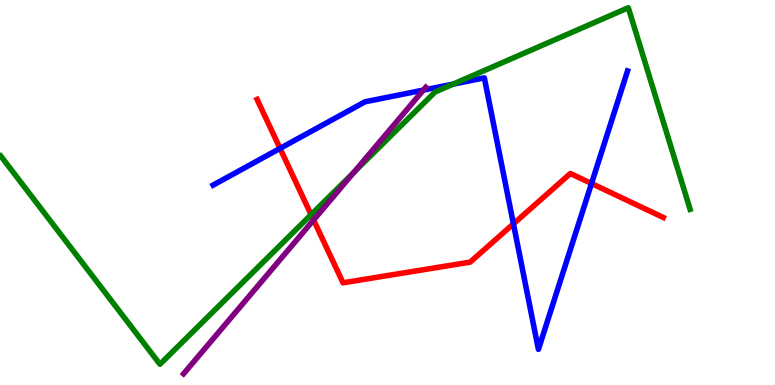[{'lines': ['blue', 'red'], 'intersections': [{'x': 3.61, 'y': 6.15}, {'x': 6.62, 'y': 4.19}, {'x': 7.63, 'y': 5.23}]}, {'lines': ['green', 'red'], 'intersections': [{'x': 4.01, 'y': 4.42}]}, {'lines': ['purple', 'red'], 'intersections': [{'x': 4.05, 'y': 4.29}]}, {'lines': ['blue', 'green'], 'intersections': [{'x': 5.85, 'y': 7.82}]}, {'lines': ['blue', 'purple'], 'intersections': [{'x': 5.46, 'y': 7.66}]}, {'lines': ['green', 'purple'], 'intersections': [{'x': 4.56, 'y': 5.52}]}]